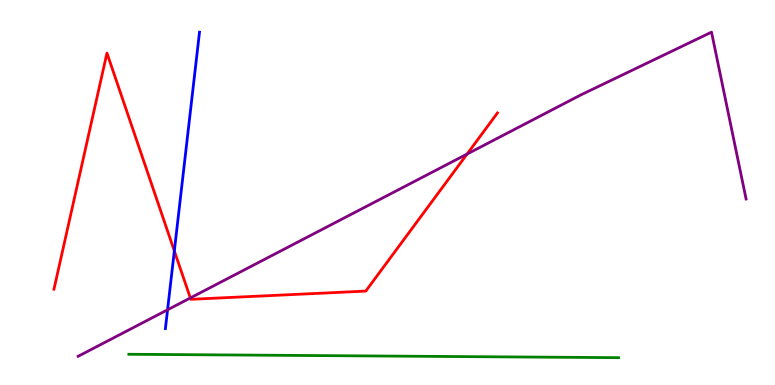[{'lines': ['blue', 'red'], 'intersections': [{'x': 2.25, 'y': 3.48}]}, {'lines': ['green', 'red'], 'intersections': []}, {'lines': ['purple', 'red'], 'intersections': [{'x': 2.46, 'y': 2.26}, {'x': 6.03, 'y': 6.0}]}, {'lines': ['blue', 'green'], 'intersections': []}, {'lines': ['blue', 'purple'], 'intersections': [{'x': 2.16, 'y': 1.95}]}, {'lines': ['green', 'purple'], 'intersections': []}]